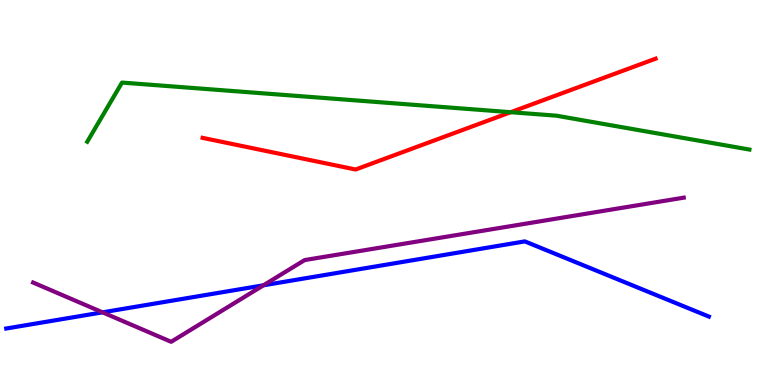[{'lines': ['blue', 'red'], 'intersections': []}, {'lines': ['green', 'red'], 'intersections': [{'x': 6.59, 'y': 7.09}]}, {'lines': ['purple', 'red'], 'intersections': []}, {'lines': ['blue', 'green'], 'intersections': []}, {'lines': ['blue', 'purple'], 'intersections': [{'x': 1.32, 'y': 1.89}, {'x': 3.4, 'y': 2.59}]}, {'lines': ['green', 'purple'], 'intersections': []}]